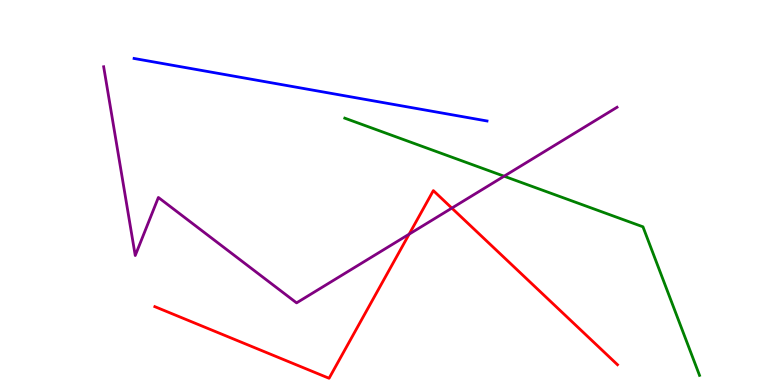[{'lines': ['blue', 'red'], 'intersections': []}, {'lines': ['green', 'red'], 'intersections': []}, {'lines': ['purple', 'red'], 'intersections': [{'x': 5.28, 'y': 3.92}, {'x': 5.83, 'y': 4.59}]}, {'lines': ['blue', 'green'], 'intersections': []}, {'lines': ['blue', 'purple'], 'intersections': []}, {'lines': ['green', 'purple'], 'intersections': [{'x': 6.5, 'y': 5.42}]}]